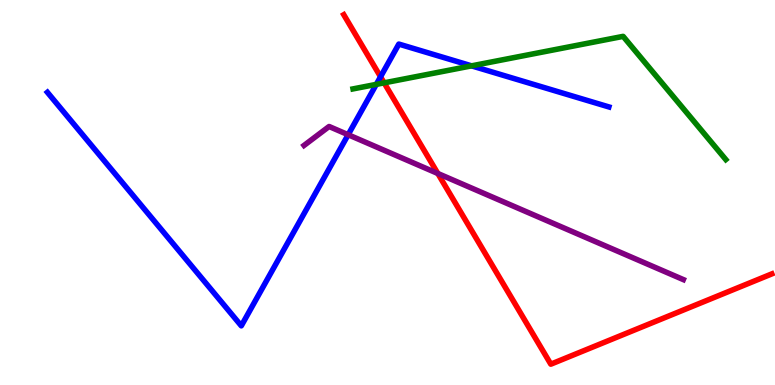[{'lines': ['blue', 'red'], 'intersections': [{'x': 4.91, 'y': 8.01}]}, {'lines': ['green', 'red'], 'intersections': [{'x': 4.96, 'y': 7.85}]}, {'lines': ['purple', 'red'], 'intersections': [{'x': 5.65, 'y': 5.49}]}, {'lines': ['blue', 'green'], 'intersections': [{'x': 4.86, 'y': 7.81}, {'x': 6.08, 'y': 8.29}]}, {'lines': ['blue', 'purple'], 'intersections': [{'x': 4.49, 'y': 6.5}]}, {'lines': ['green', 'purple'], 'intersections': []}]